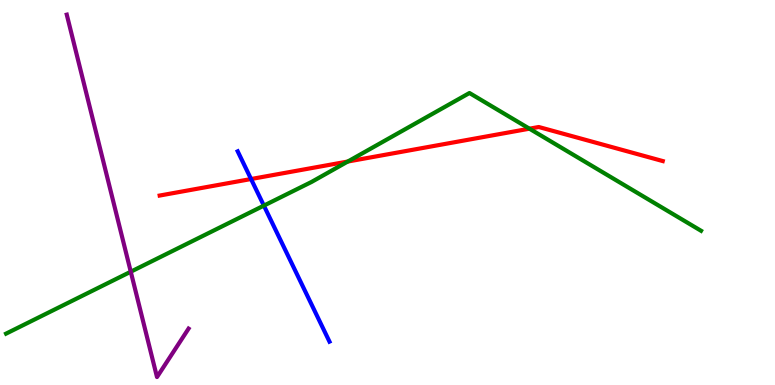[{'lines': ['blue', 'red'], 'intersections': [{'x': 3.24, 'y': 5.35}]}, {'lines': ['green', 'red'], 'intersections': [{'x': 4.49, 'y': 5.8}, {'x': 6.83, 'y': 6.66}]}, {'lines': ['purple', 'red'], 'intersections': []}, {'lines': ['blue', 'green'], 'intersections': [{'x': 3.4, 'y': 4.66}]}, {'lines': ['blue', 'purple'], 'intersections': []}, {'lines': ['green', 'purple'], 'intersections': [{'x': 1.69, 'y': 2.94}]}]